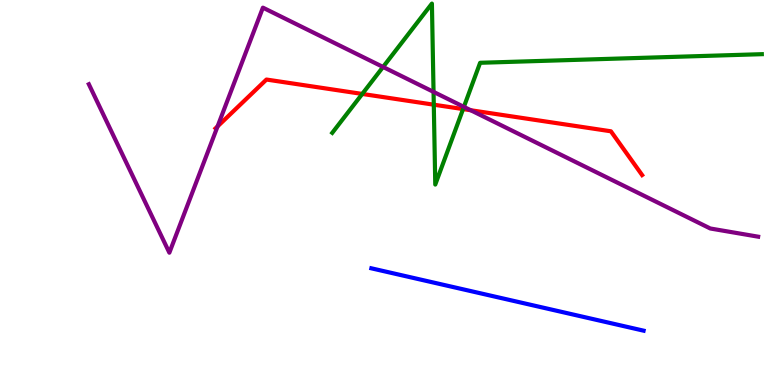[{'lines': ['blue', 'red'], 'intersections': []}, {'lines': ['green', 'red'], 'intersections': [{'x': 4.67, 'y': 7.56}, {'x': 5.6, 'y': 7.28}, {'x': 5.98, 'y': 7.17}]}, {'lines': ['purple', 'red'], 'intersections': [{'x': 2.81, 'y': 6.72}, {'x': 6.07, 'y': 7.14}]}, {'lines': ['blue', 'green'], 'intersections': []}, {'lines': ['blue', 'purple'], 'intersections': []}, {'lines': ['green', 'purple'], 'intersections': [{'x': 4.94, 'y': 8.26}, {'x': 5.59, 'y': 7.61}, {'x': 5.99, 'y': 7.22}]}]